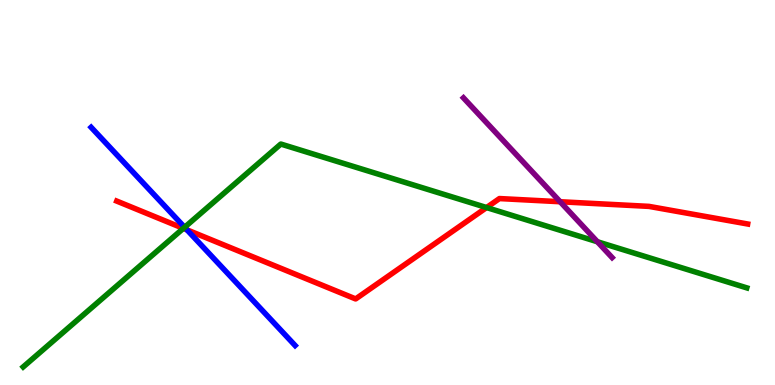[{'lines': ['blue', 'red'], 'intersections': [{'x': 2.41, 'y': 4.03}]}, {'lines': ['green', 'red'], 'intersections': [{'x': 2.37, 'y': 4.07}, {'x': 6.28, 'y': 4.61}]}, {'lines': ['purple', 'red'], 'intersections': [{'x': 7.23, 'y': 4.76}]}, {'lines': ['blue', 'green'], 'intersections': [{'x': 2.38, 'y': 4.1}]}, {'lines': ['blue', 'purple'], 'intersections': []}, {'lines': ['green', 'purple'], 'intersections': [{'x': 7.71, 'y': 3.72}]}]